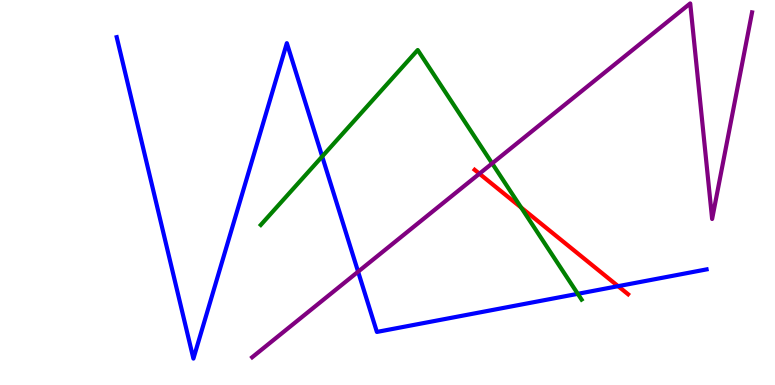[{'lines': ['blue', 'red'], 'intersections': [{'x': 7.98, 'y': 2.57}]}, {'lines': ['green', 'red'], 'intersections': [{'x': 6.72, 'y': 4.61}]}, {'lines': ['purple', 'red'], 'intersections': [{'x': 6.19, 'y': 5.49}]}, {'lines': ['blue', 'green'], 'intersections': [{'x': 4.16, 'y': 5.94}, {'x': 7.46, 'y': 2.37}]}, {'lines': ['blue', 'purple'], 'intersections': [{'x': 4.62, 'y': 2.94}]}, {'lines': ['green', 'purple'], 'intersections': [{'x': 6.35, 'y': 5.76}]}]